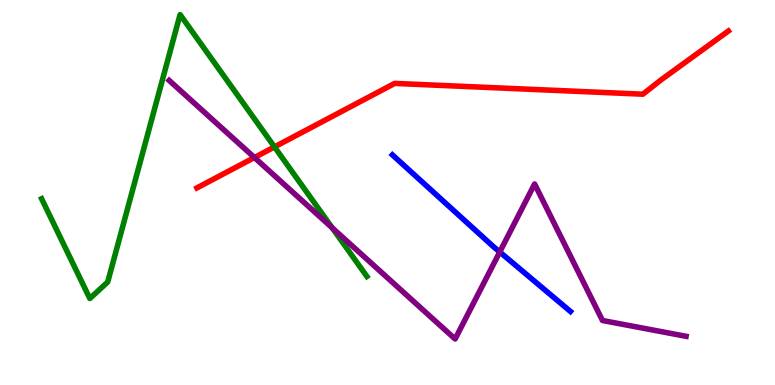[{'lines': ['blue', 'red'], 'intersections': []}, {'lines': ['green', 'red'], 'intersections': [{'x': 3.54, 'y': 6.18}]}, {'lines': ['purple', 'red'], 'intersections': [{'x': 3.28, 'y': 5.91}]}, {'lines': ['blue', 'green'], 'intersections': []}, {'lines': ['blue', 'purple'], 'intersections': [{'x': 6.45, 'y': 3.46}]}, {'lines': ['green', 'purple'], 'intersections': [{'x': 4.29, 'y': 4.08}]}]